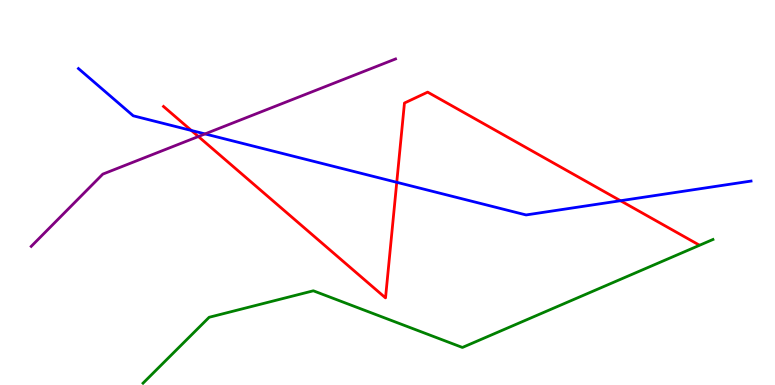[{'lines': ['blue', 'red'], 'intersections': [{'x': 2.47, 'y': 6.61}, {'x': 5.12, 'y': 5.26}, {'x': 8.01, 'y': 4.79}]}, {'lines': ['green', 'red'], 'intersections': []}, {'lines': ['purple', 'red'], 'intersections': [{'x': 2.56, 'y': 6.45}]}, {'lines': ['blue', 'green'], 'intersections': []}, {'lines': ['blue', 'purple'], 'intersections': [{'x': 2.65, 'y': 6.52}]}, {'lines': ['green', 'purple'], 'intersections': []}]